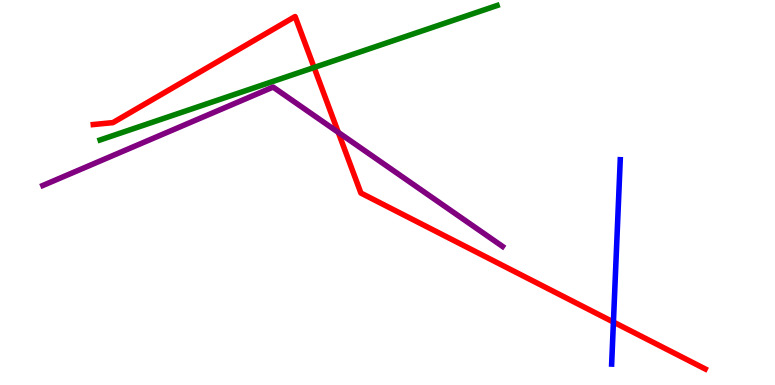[{'lines': ['blue', 'red'], 'intersections': [{'x': 7.92, 'y': 1.63}]}, {'lines': ['green', 'red'], 'intersections': [{'x': 4.05, 'y': 8.25}]}, {'lines': ['purple', 'red'], 'intersections': [{'x': 4.36, 'y': 6.56}]}, {'lines': ['blue', 'green'], 'intersections': []}, {'lines': ['blue', 'purple'], 'intersections': []}, {'lines': ['green', 'purple'], 'intersections': []}]